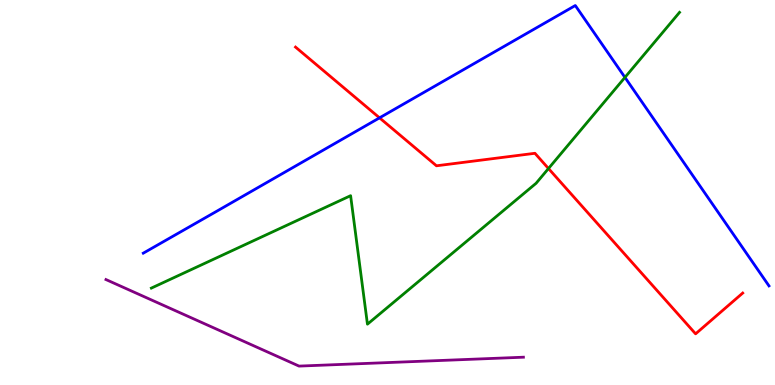[{'lines': ['blue', 'red'], 'intersections': [{'x': 4.9, 'y': 6.94}]}, {'lines': ['green', 'red'], 'intersections': [{'x': 7.08, 'y': 5.62}]}, {'lines': ['purple', 'red'], 'intersections': []}, {'lines': ['blue', 'green'], 'intersections': [{'x': 8.06, 'y': 7.99}]}, {'lines': ['blue', 'purple'], 'intersections': []}, {'lines': ['green', 'purple'], 'intersections': []}]